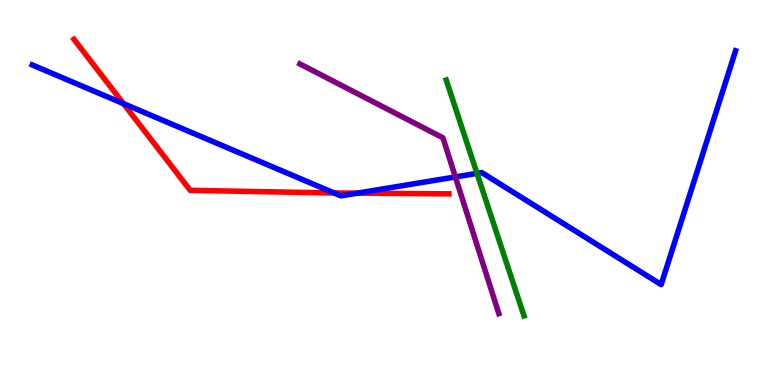[{'lines': ['blue', 'red'], 'intersections': [{'x': 1.59, 'y': 7.31}, {'x': 4.31, 'y': 4.99}, {'x': 4.61, 'y': 4.98}]}, {'lines': ['green', 'red'], 'intersections': []}, {'lines': ['purple', 'red'], 'intersections': []}, {'lines': ['blue', 'green'], 'intersections': [{'x': 6.15, 'y': 5.5}]}, {'lines': ['blue', 'purple'], 'intersections': [{'x': 5.88, 'y': 5.4}]}, {'lines': ['green', 'purple'], 'intersections': []}]